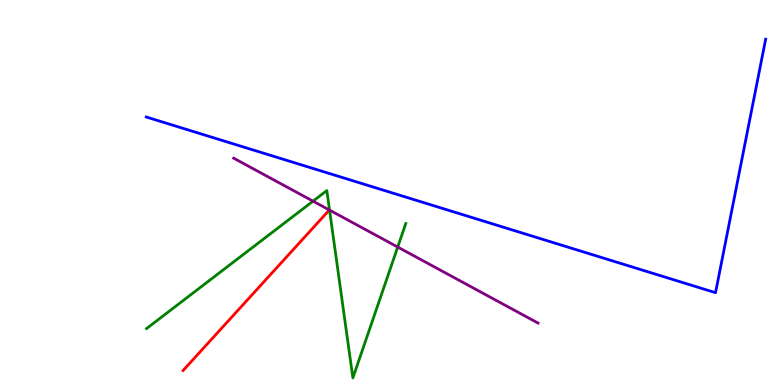[{'lines': ['blue', 'red'], 'intersections': []}, {'lines': ['green', 'red'], 'intersections': []}, {'lines': ['purple', 'red'], 'intersections': []}, {'lines': ['blue', 'green'], 'intersections': []}, {'lines': ['blue', 'purple'], 'intersections': []}, {'lines': ['green', 'purple'], 'intersections': [{'x': 4.04, 'y': 4.78}, {'x': 4.25, 'y': 4.54}, {'x': 5.13, 'y': 3.58}]}]